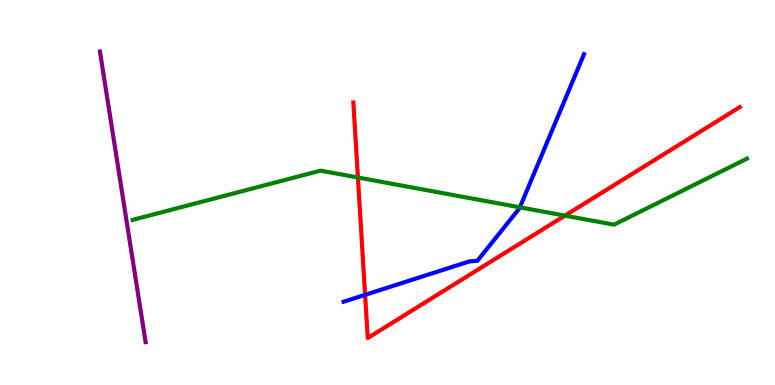[{'lines': ['blue', 'red'], 'intersections': [{'x': 4.71, 'y': 2.34}]}, {'lines': ['green', 'red'], 'intersections': [{'x': 4.62, 'y': 5.39}, {'x': 7.29, 'y': 4.4}]}, {'lines': ['purple', 'red'], 'intersections': []}, {'lines': ['blue', 'green'], 'intersections': [{'x': 6.71, 'y': 4.61}]}, {'lines': ['blue', 'purple'], 'intersections': []}, {'lines': ['green', 'purple'], 'intersections': []}]